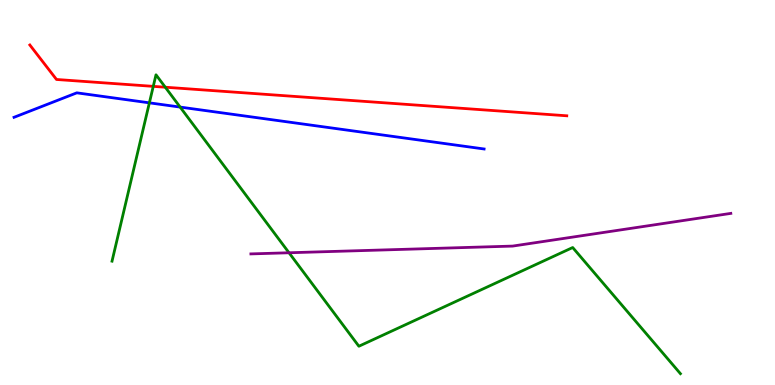[{'lines': ['blue', 'red'], 'intersections': []}, {'lines': ['green', 'red'], 'intersections': [{'x': 1.98, 'y': 7.76}, {'x': 2.13, 'y': 7.73}]}, {'lines': ['purple', 'red'], 'intersections': []}, {'lines': ['blue', 'green'], 'intersections': [{'x': 1.93, 'y': 7.33}, {'x': 2.32, 'y': 7.22}]}, {'lines': ['blue', 'purple'], 'intersections': []}, {'lines': ['green', 'purple'], 'intersections': [{'x': 3.73, 'y': 3.43}]}]